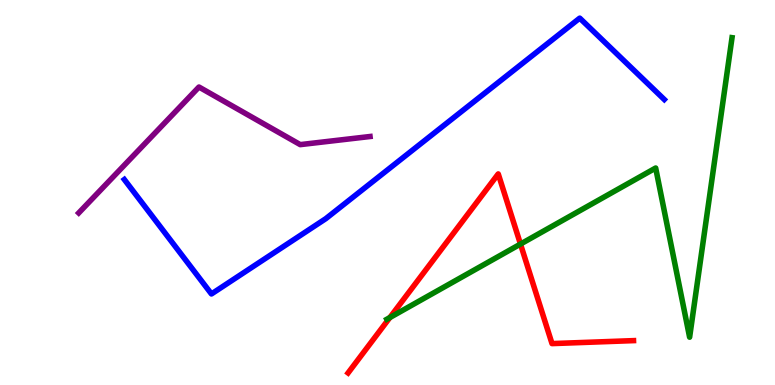[{'lines': ['blue', 'red'], 'intersections': []}, {'lines': ['green', 'red'], 'intersections': [{'x': 5.03, 'y': 1.75}, {'x': 6.72, 'y': 3.66}]}, {'lines': ['purple', 'red'], 'intersections': []}, {'lines': ['blue', 'green'], 'intersections': []}, {'lines': ['blue', 'purple'], 'intersections': []}, {'lines': ['green', 'purple'], 'intersections': []}]